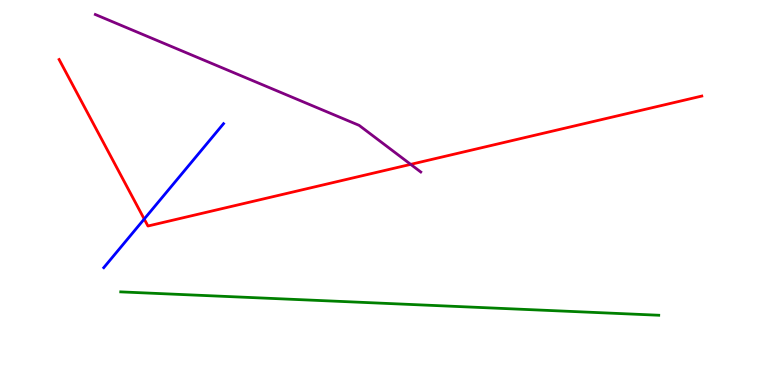[{'lines': ['blue', 'red'], 'intersections': [{'x': 1.86, 'y': 4.31}]}, {'lines': ['green', 'red'], 'intersections': []}, {'lines': ['purple', 'red'], 'intersections': [{'x': 5.3, 'y': 5.73}]}, {'lines': ['blue', 'green'], 'intersections': []}, {'lines': ['blue', 'purple'], 'intersections': []}, {'lines': ['green', 'purple'], 'intersections': []}]